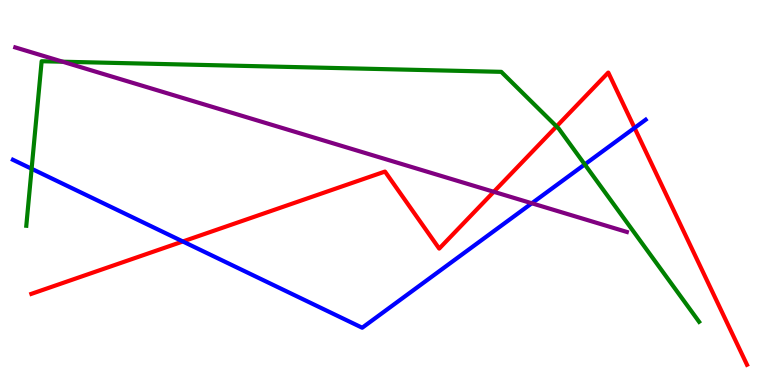[{'lines': ['blue', 'red'], 'intersections': [{'x': 2.36, 'y': 3.73}, {'x': 8.19, 'y': 6.68}]}, {'lines': ['green', 'red'], 'intersections': [{'x': 7.18, 'y': 6.72}]}, {'lines': ['purple', 'red'], 'intersections': [{'x': 6.37, 'y': 5.02}]}, {'lines': ['blue', 'green'], 'intersections': [{'x': 0.408, 'y': 5.62}, {'x': 7.55, 'y': 5.73}]}, {'lines': ['blue', 'purple'], 'intersections': [{'x': 6.86, 'y': 4.72}]}, {'lines': ['green', 'purple'], 'intersections': [{'x': 0.809, 'y': 8.4}]}]